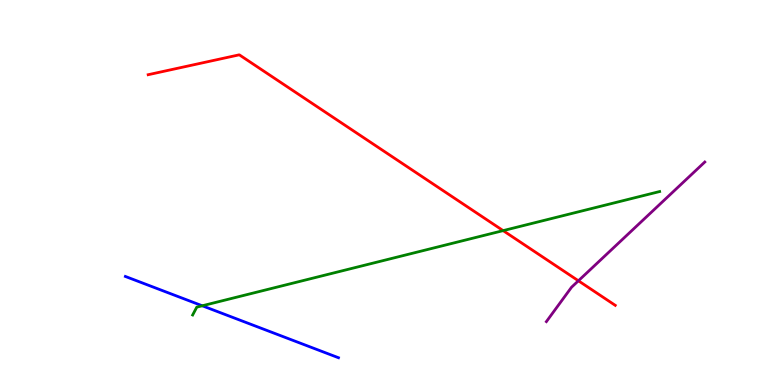[{'lines': ['blue', 'red'], 'intersections': []}, {'lines': ['green', 'red'], 'intersections': [{'x': 6.49, 'y': 4.01}]}, {'lines': ['purple', 'red'], 'intersections': [{'x': 7.46, 'y': 2.71}]}, {'lines': ['blue', 'green'], 'intersections': [{'x': 2.61, 'y': 2.06}]}, {'lines': ['blue', 'purple'], 'intersections': []}, {'lines': ['green', 'purple'], 'intersections': []}]